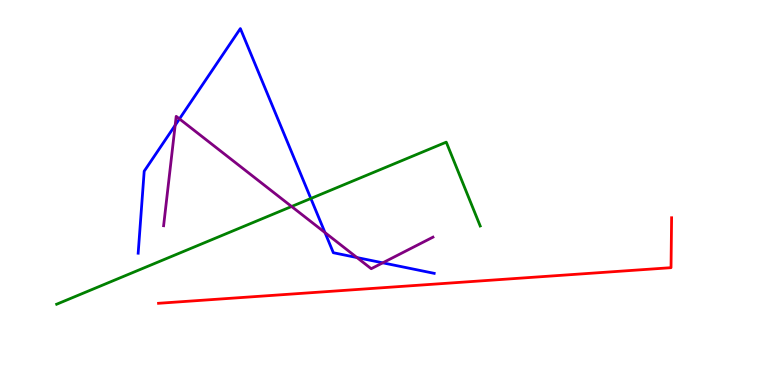[{'lines': ['blue', 'red'], 'intersections': []}, {'lines': ['green', 'red'], 'intersections': []}, {'lines': ['purple', 'red'], 'intersections': []}, {'lines': ['blue', 'green'], 'intersections': [{'x': 4.01, 'y': 4.84}]}, {'lines': ['blue', 'purple'], 'intersections': [{'x': 2.26, 'y': 6.75}, {'x': 2.32, 'y': 6.91}, {'x': 4.19, 'y': 3.96}, {'x': 4.61, 'y': 3.31}, {'x': 4.94, 'y': 3.17}]}, {'lines': ['green', 'purple'], 'intersections': [{'x': 3.76, 'y': 4.64}]}]